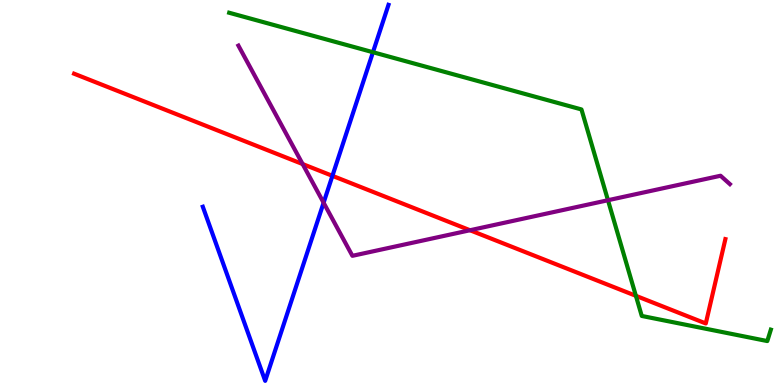[{'lines': ['blue', 'red'], 'intersections': [{'x': 4.29, 'y': 5.43}]}, {'lines': ['green', 'red'], 'intersections': [{'x': 8.21, 'y': 2.32}]}, {'lines': ['purple', 'red'], 'intersections': [{'x': 3.9, 'y': 5.74}, {'x': 6.06, 'y': 4.02}]}, {'lines': ['blue', 'green'], 'intersections': [{'x': 4.81, 'y': 8.64}]}, {'lines': ['blue', 'purple'], 'intersections': [{'x': 4.18, 'y': 4.73}]}, {'lines': ['green', 'purple'], 'intersections': [{'x': 7.84, 'y': 4.8}]}]